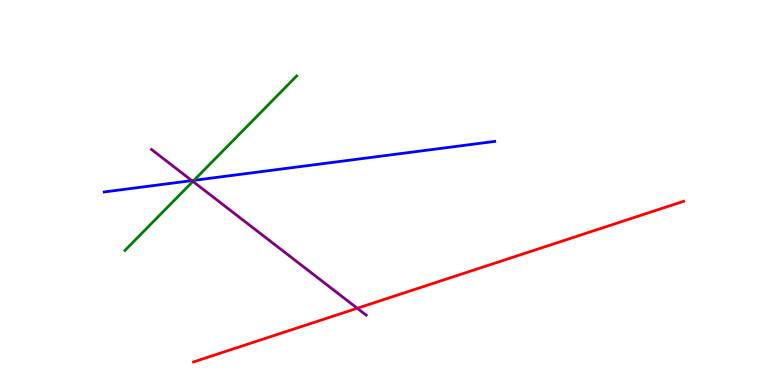[{'lines': ['blue', 'red'], 'intersections': []}, {'lines': ['green', 'red'], 'intersections': []}, {'lines': ['purple', 'red'], 'intersections': [{'x': 4.61, 'y': 1.99}]}, {'lines': ['blue', 'green'], 'intersections': [{'x': 2.5, 'y': 5.32}]}, {'lines': ['blue', 'purple'], 'intersections': [{'x': 2.48, 'y': 5.31}]}, {'lines': ['green', 'purple'], 'intersections': [{'x': 2.49, 'y': 5.29}]}]